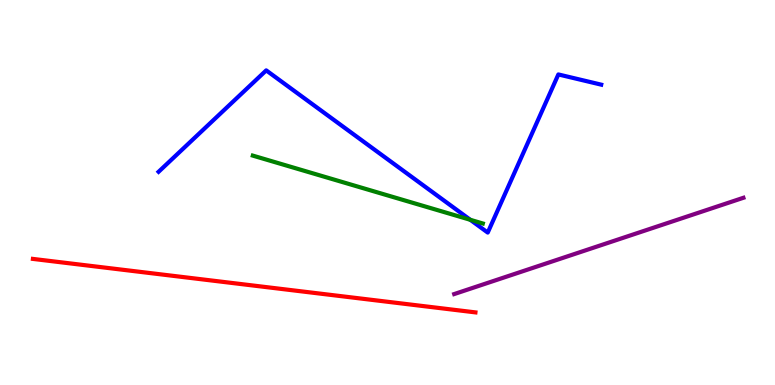[{'lines': ['blue', 'red'], 'intersections': []}, {'lines': ['green', 'red'], 'intersections': []}, {'lines': ['purple', 'red'], 'intersections': []}, {'lines': ['blue', 'green'], 'intersections': [{'x': 6.07, 'y': 4.29}]}, {'lines': ['blue', 'purple'], 'intersections': []}, {'lines': ['green', 'purple'], 'intersections': []}]